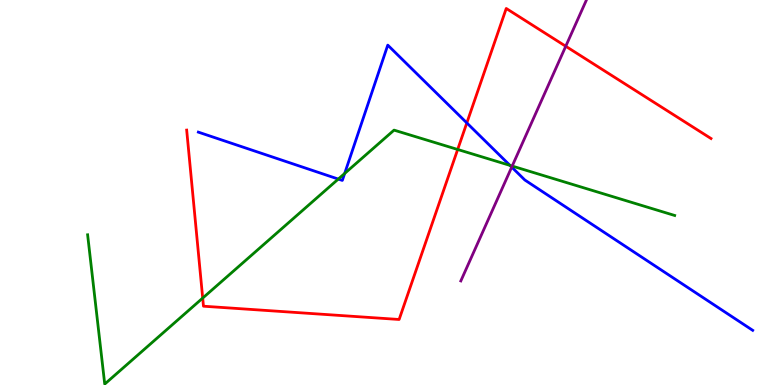[{'lines': ['blue', 'red'], 'intersections': [{'x': 6.02, 'y': 6.81}]}, {'lines': ['green', 'red'], 'intersections': [{'x': 2.62, 'y': 2.26}, {'x': 5.91, 'y': 6.12}]}, {'lines': ['purple', 'red'], 'intersections': [{'x': 7.3, 'y': 8.8}]}, {'lines': ['blue', 'green'], 'intersections': [{'x': 4.36, 'y': 5.35}, {'x': 4.45, 'y': 5.49}, {'x': 6.58, 'y': 5.7}]}, {'lines': ['blue', 'purple'], 'intersections': [{'x': 6.6, 'y': 5.66}]}, {'lines': ['green', 'purple'], 'intersections': [{'x': 6.61, 'y': 5.69}]}]